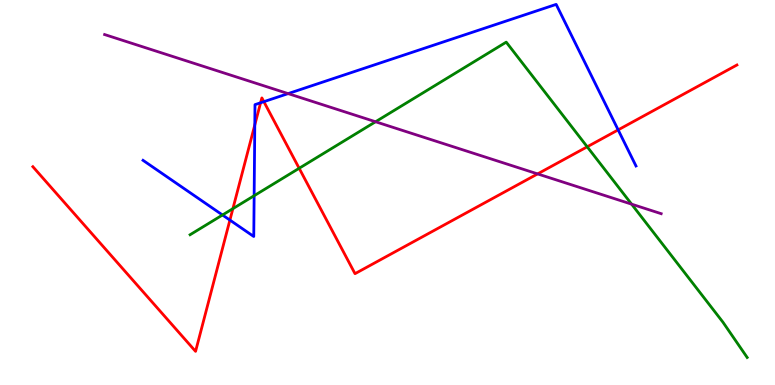[{'lines': ['blue', 'red'], 'intersections': [{'x': 2.97, 'y': 4.28}, {'x': 3.29, 'y': 6.75}, {'x': 3.36, 'y': 7.33}, {'x': 3.4, 'y': 7.36}, {'x': 7.98, 'y': 6.63}]}, {'lines': ['green', 'red'], 'intersections': [{'x': 3.01, 'y': 4.58}, {'x': 3.86, 'y': 5.63}, {'x': 7.58, 'y': 6.19}]}, {'lines': ['purple', 'red'], 'intersections': [{'x': 6.94, 'y': 5.48}]}, {'lines': ['blue', 'green'], 'intersections': [{'x': 2.87, 'y': 4.42}, {'x': 3.28, 'y': 4.92}]}, {'lines': ['blue', 'purple'], 'intersections': [{'x': 3.72, 'y': 7.57}]}, {'lines': ['green', 'purple'], 'intersections': [{'x': 4.85, 'y': 6.84}, {'x': 8.15, 'y': 4.7}]}]